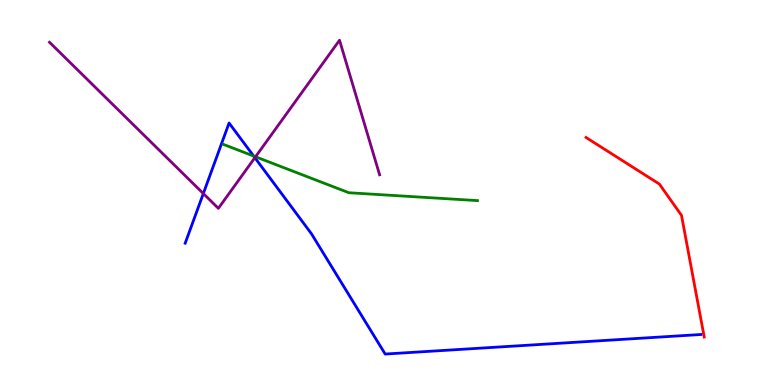[{'lines': ['blue', 'red'], 'intersections': []}, {'lines': ['green', 'red'], 'intersections': []}, {'lines': ['purple', 'red'], 'intersections': []}, {'lines': ['blue', 'green'], 'intersections': [{'x': 3.27, 'y': 5.95}]}, {'lines': ['blue', 'purple'], 'intersections': [{'x': 2.62, 'y': 4.97}, {'x': 3.29, 'y': 5.9}]}, {'lines': ['green', 'purple'], 'intersections': [{'x': 3.3, 'y': 5.93}]}]